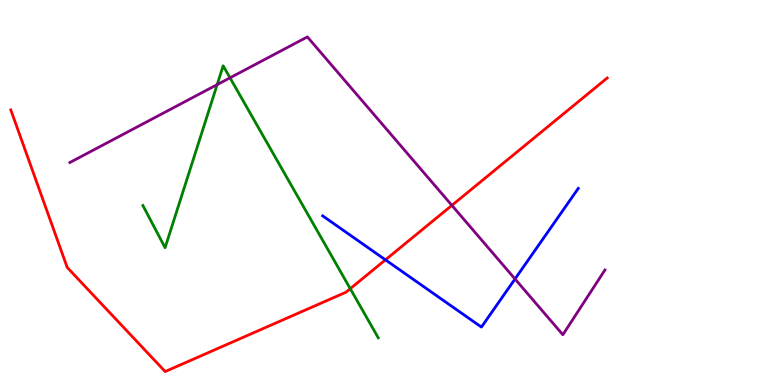[{'lines': ['blue', 'red'], 'intersections': [{'x': 4.97, 'y': 3.25}]}, {'lines': ['green', 'red'], 'intersections': [{'x': 4.52, 'y': 2.5}]}, {'lines': ['purple', 'red'], 'intersections': [{'x': 5.83, 'y': 4.67}]}, {'lines': ['blue', 'green'], 'intersections': []}, {'lines': ['blue', 'purple'], 'intersections': [{'x': 6.65, 'y': 2.75}]}, {'lines': ['green', 'purple'], 'intersections': [{'x': 2.8, 'y': 7.8}, {'x': 2.97, 'y': 7.98}]}]